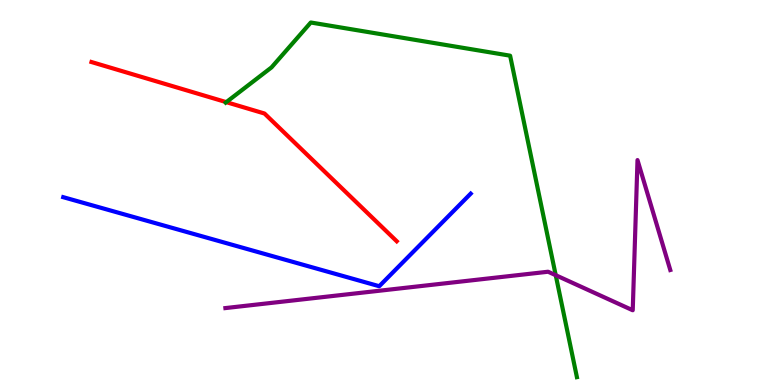[{'lines': ['blue', 'red'], 'intersections': []}, {'lines': ['green', 'red'], 'intersections': [{'x': 2.92, 'y': 7.35}]}, {'lines': ['purple', 'red'], 'intersections': []}, {'lines': ['blue', 'green'], 'intersections': []}, {'lines': ['blue', 'purple'], 'intersections': []}, {'lines': ['green', 'purple'], 'intersections': [{'x': 7.17, 'y': 2.85}]}]